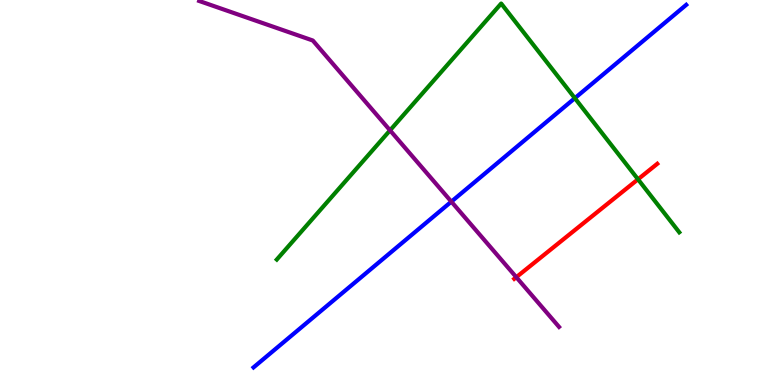[{'lines': ['blue', 'red'], 'intersections': []}, {'lines': ['green', 'red'], 'intersections': [{'x': 8.23, 'y': 5.34}]}, {'lines': ['purple', 'red'], 'intersections': [{'x': 6.66, 'y': 2.8}]}, {'lines': ['blue', 'green'], 'intersections': [{'x': 7.42, 'y': 7.45}]}, {'lines': ['blue', 'purple'], 'intersections': [{'x': 5.82, 'y': 4.76}]}, {'lines': ['green', 'purple'], 'intersections': [{'x': 5.03, 'y': 6.61}]}]